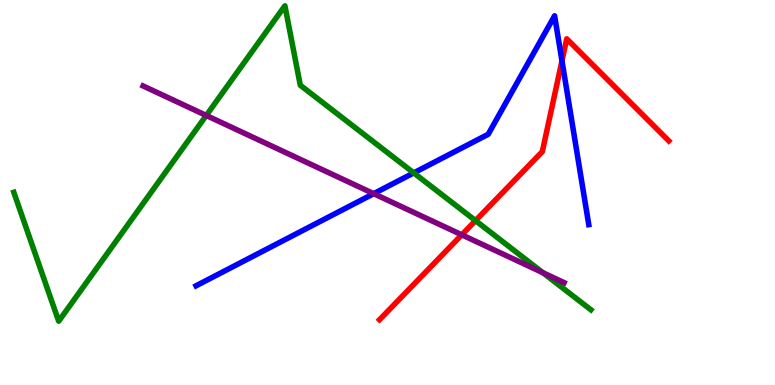[{'lines': ['blue', 'red'], 'intersections': [{'x': 7.25, 'y': 8.42}]}, {'lines': ['green', 'red'], 'intersections': [{'x': 6.14, 'y': 4.27}]}, {'lines': ['purple', 'red'], 'intersections': [{'x': 5.96, 'y': 3.9}]}, {'lines': ['blue', 'green'], 'intersections': [{'x': 5.34, 'y': 5.51}]}, {'lines': ['blue', 'purple'], 'intersections': [{'x': 4.82, 'y': 4.97}]}, {'lines': ['green', 'purple'], 'intersections': [{'x': 2.66, 'y': 7.0}, {'x': 7.01, 'y': 2.92}]}]